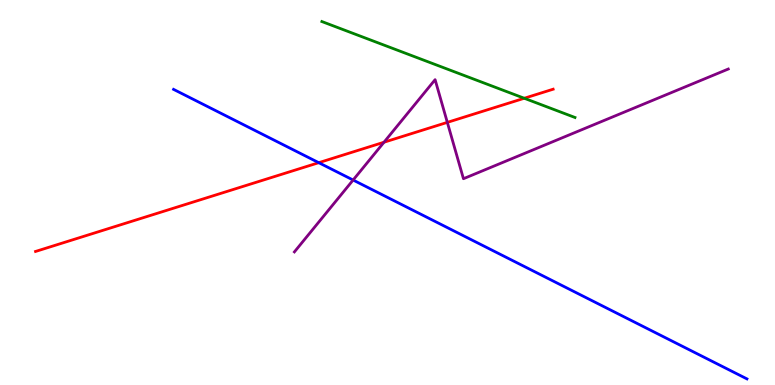[{'lines': ['blue', 'red'], 'intersections': [{'x': 4.11, 'y': 5.77}]}, {'lines': ['green', 'red'], 'intersections': [{'x': 6.76, 'y': 7.45}]}, {'lines': ['purple', 'red'], 'intersections': [{'x': 4.95, 'y': 6.31}, {'x': 5.77, 'y': 6.82}]}, {'lines': ['blue', 'green'], 'intersections': []}, {'lines': ['blue', 'purple'], 'intersections': [{'x': 4.56, 'y': 5.32}]}, {'lines': ['green', 'purple'], 'intersections': []}]